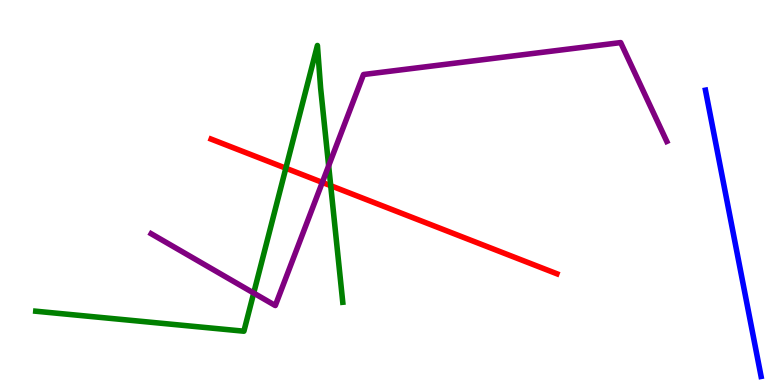[{'lines': ['blue', 'red'], 'intersections': []}, {'lines': ['green', 'red'], 'intersections': [{'x': 3.69, 'y': 5.63}, {'x': 4.27, 'y': 5.18}]}, {'lines': ['purple', 'red'], 'intersections': [{'x': 4.16, 'y': 5.26}]}, {'lines': ['blue', 'green'], 'intersections': []}, {'lines': ['blue', 'purple'], 'intersections': []}, {'lines': ['green', 'purple'], 'intersections': [{'x': 3.27, 'y': 2.39}, {'x': 4.24, 'y': 5.69}]}]